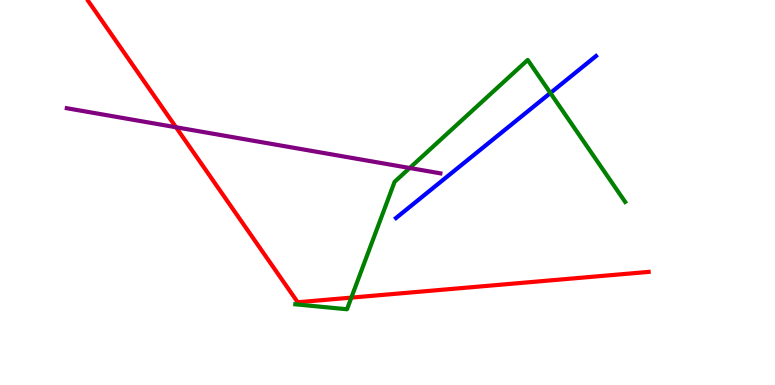[{'lines': ['blue', 'red'], 'intersections': []}, {'lines': ['green', 'red'], 'intersections': [{'x': 4.53, 'y': 2.27}]}, {'lines': ['purple', 'red'], 'intersections': [{'x': 2.27, 'y': 6.69}]}, {'lines': ['blue', 'green'], 'intersections': [{'x': 7.1, 'y': 7.58}]}, {'lines': ['blue', 'purple'], 'intersections': []}, {'lines': ['green', 'purple'], 'intersections': [{'x': 5.29, 'y': 5.64}]}]